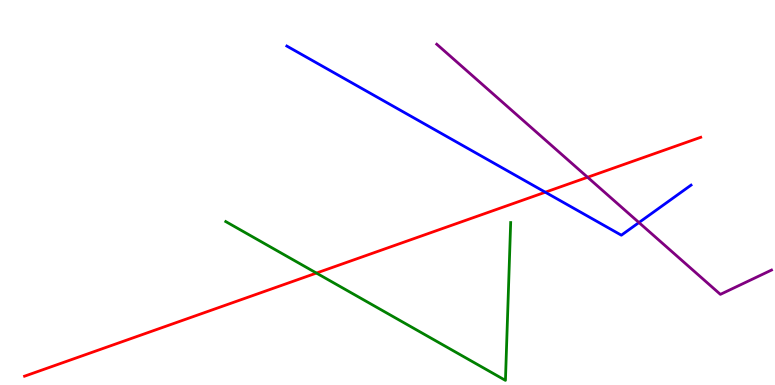[{'lines': ['blue', 'red'], 'intersections': [{'x': 7.04, 'y': 5.01}]}, {'lines': ['green', 'red'], 'intersections': [{'x': 4.08, 'y': 2.91}]}, {'lines': ['purple', 'red'], 'intersections': [{'x': 7.58, 'y': 5.4}]}, {'lines': ['blue', 'green'], 'intersections': []}, {'lines': ['blue', 'purple'], 'intersections': [{'x': 8.24, 'y': 4.22}]}, {'lines': ['green', 'purple'], 'intersections': []}]